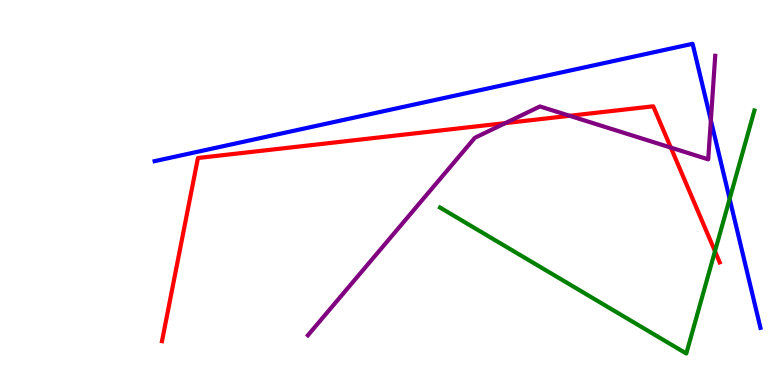[{'lines': ['blue', 'red'], 'intersections': []}, {'lines': ['green', 'red'], 'intersections': [{'x': 9.23, 'y': 3.47}]}, {'lines': ['purple', 'red'], 'intersections': [{'x': 6.52, 'y': 6.8}, {'x': 7.35, 'y': 6.99}, {'x': 8.66, 'y': 6.17}]}, {'lines': ['blue', 'green'], 'intersections': [{'x': 9.41, 'y': 4.83}]}, {'lines': ['blue', 'purple'], 'intersections': [{'x': 9.17, 'y': 6.88}]}, {'lines': ['green', 'purple'], 'intersections': []}]